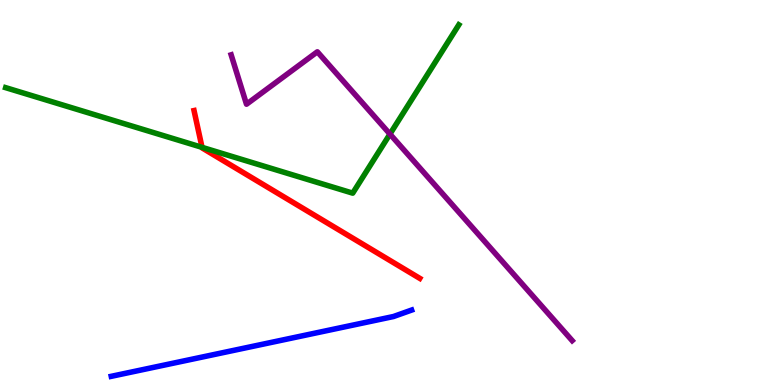[{'lines': ['blue', 'red'], 'intersections': []}, {'lines': ['green', 'red'], 'intersections': [{'x': 2.61, 'y': 6.17}]}, {'lines': ['purple', 'red'], 'intersections': []}, {'lines': ['blue', 'green'], 'intersections': []}, {'lines': ['blue', 'purple'], 'intersections': []}, {'lines': ['green', 'purple'], 'intersections': [{'x': 5.03, 'y': 6.52}]}]